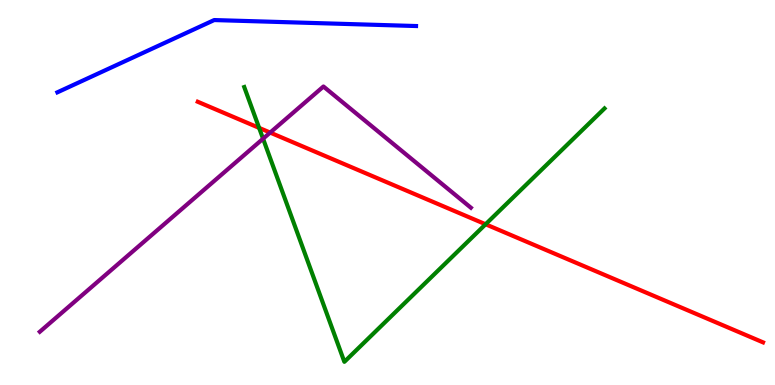[{'lines': ['blue', 'red'], 'intersections': []}, {'lines': ['green', 'red'], 'intersections': [{'x': 3.34, 'y': 6.68}, {'x': 6.27, 'y': 4.17}]}, {'lines': ['purple', 'red'], 'intersections': [{'x': 3.49, 'y': 6.56}]}, {'lines': ['blue', 'green'], 'intersections': []}, {'lines': ['blue', 'purple'], 'intersections': []}, {'lines': ['green', 'purple'], 'intersections': [{'x': 3.39, 'y': 6.4}]}]